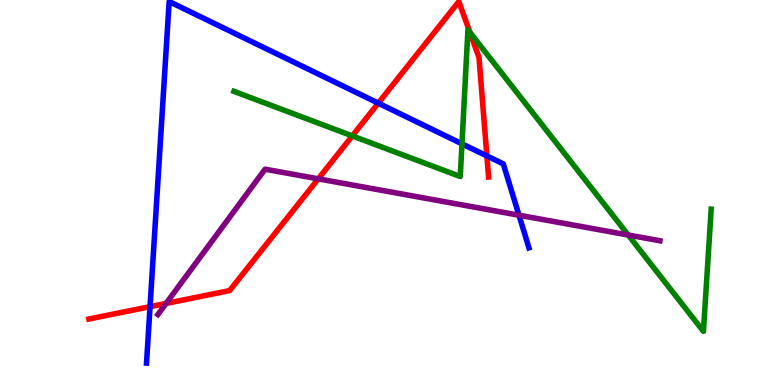[{'lines': ['blue', 'red'], 'intersections': [{'x': 1.94, 'y': 2.03}, {'x': 4.88, 'y': 7.32}, {'x': 6.28, 'y': 5.95}]}, {'lines': ['green', 'red'], 'intersections': [{'x': 4.55, 'y': 6.47}, {'x': 6.06, 'y': 9.16}]}, {'lines': ['purple', 'red'], 'intersections': [{'x': 2.14, 'y': 2.12}, {'x': 4.11, 'y': 5.35}]}, {'lines': ['blue', 'green'], 'intersections': [{'x': 5.96, 'y': 6.26}]}, {'lines': ['blue', 'purple'], 'intersections': [{'x': 6.7, 'y': 4.41}]}, {'lines': ['green', 'purple'], 'intersections': [{'x': 8.11, 'y': 3.9}]}]